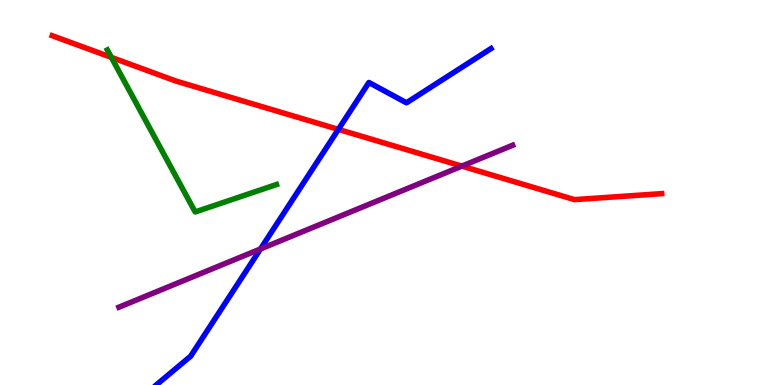[{'lines': ['blue', 'red'], 'intersections': [{'x': 4.37, 'y': 6.64}]}, {'lines': ['green', 'red'], 'intersections': [{'x': 1.44, 'y': 8.51}]}, {'lines': ['purple', 'red'], 'intersections': [{'x': 5.96, 'y': 5.69}]}, {'lines': ['blue', 'green'], 'intersections': []}, {'lines': ['blue', 'purple'], 'intersections': [{'x': 3.36, 'y': 3.53}]}, {'lines': ['green', 'purple'], 'intersections': []}]